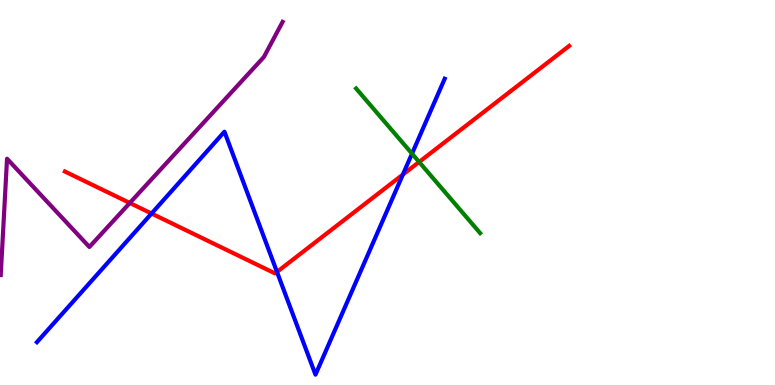[{'lines': ['blue', 'red'], 'intersections': [{'x': 1.96, 'y': 4.45}, {'x': 3.57, 'y': 2.94}, {'x': 5.2, 'y': 5.47}]}, {'lines': ['green', 'red'], 'intersections': [{'x': 5.41, 'y': 5.79}]}, {'lines': ['purple', 'red'], 'intersections': [{'x': 1.67, 'y': 4.73}]}, {'lines': ['blue', 'green'], 'intersections': [{'x': 5.32, 'y': 6.01}]}, {'lines': ['blue', 'purple'], 'intersections': []}, {'lines': ['green', 'purple'], 'intersections': []}]